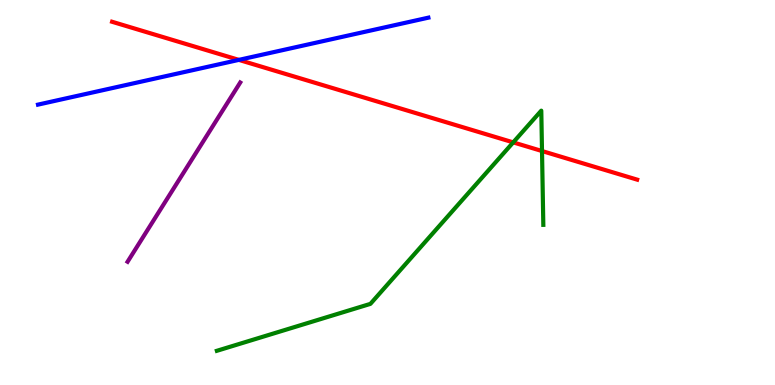[{'lines': ['blue', 'red'], 'intersections': [{'x': 3.08, 'y': 8.44}]}, {'lines': ['green', 'red'], 'intersections': [{'x': 6.62, 'y': 6.3}, {'x': 6.99, 'y': 6.08}]}, {'lines': ['purple', 'red'], 'intersections': []}, {'lines': ['blue', 'green'], 'intersections': []}, {'lines': ['blue', 'purple'], 'intersections': []}, {'lines': ['green', 'purple'], 'intersections': []}]